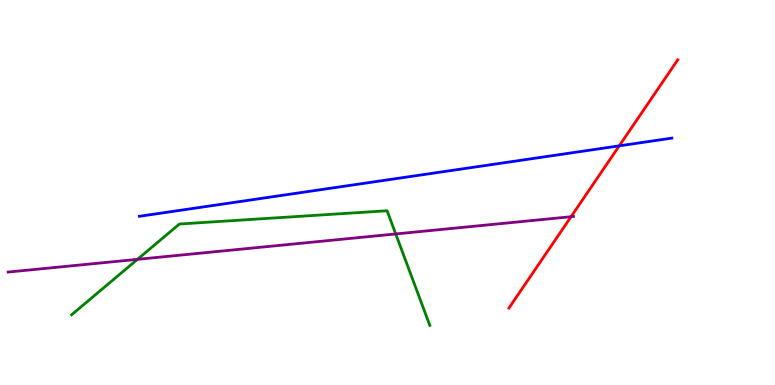[{'lines': ['blue', 'red'], 'intersections': [{'x': 7.99, 'y': 6.21}]}, {'lines': ['green', 'red'], 'intersections': []}, {'lines': ['purple', 'red'], 'intersections': [{'x': 7.37, 'y': 4.37}]}, {'lines': ['blue', 'green'], 'intersections': []}, {'lines': ['blue', 'purple'], 'intersections': []}, {'lines': ['green', 'purple'], 'intersections': [{'x': 1.77, 'y': 3.26}, {'x': 5.11, 'y': 3.92}]}]